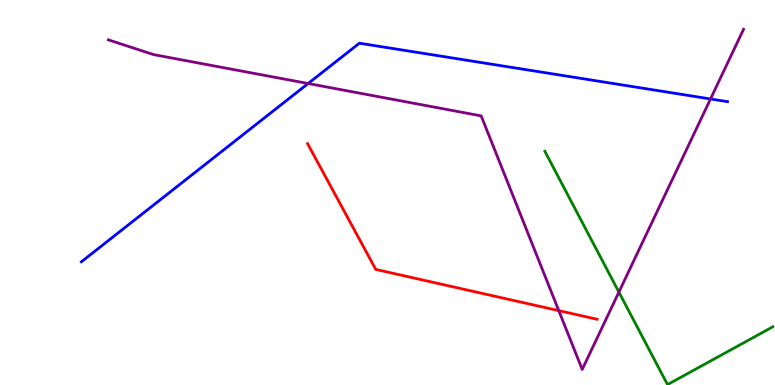[{'lines': ['blue', 'red'], 'intersections': []}, {'lines': ['green', 'red'], 'intersections': []}, {'lines': ['purple', 'red'], 'intersections': [{'x': 7.21, 'y': 1.93}]}, {'lines': ['blue', 'green'], 'intersections': []}, {'lines': ['blue', 'purple'], 'intersections': [{'x': 3.98, 'y': 7.83}, {'x': 9.17, 'y': 7.43}]}, {'lines': ['green', 'purple'], 'intersections': [{'x': 7.99, 'y': 2.41}]}]